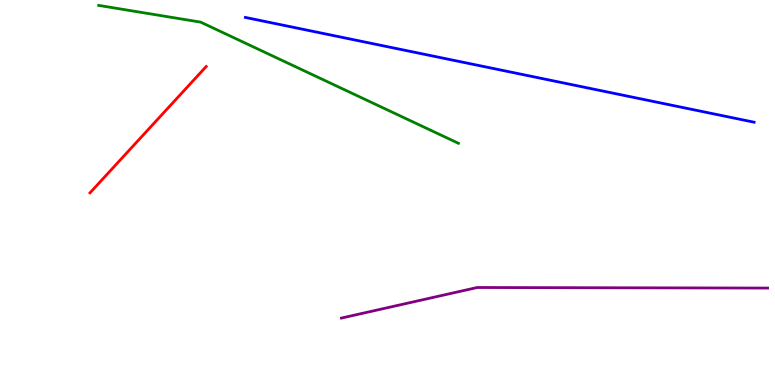[{'lines': ['blue', 'red'], 'intersections': []}, {'lines': ['green', 'red'], 'intersections': []}, {'lines': ['purple', 'red'], 'intersections': []}, {'lines': ['blue', 'green'], 'intersections': []}, {'lines': ['blue', 'purple'], 'intersections': []}, {'lines': ['green', 'purple'], 'intersections': []}]